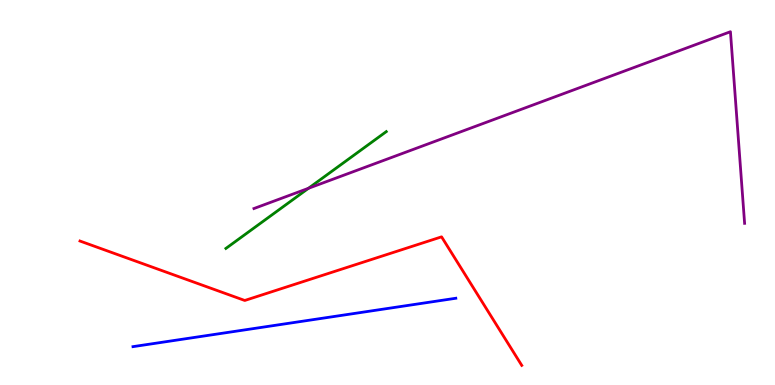[{'lines': ['blue', 'red'], 'intersections': []}, {'lines': ['green', 'red'], 'intersections': []}, {'lines': ['purple', 'red'], 'intersections': []}, {'lines': ['blue', 'green'], 'intersections': []}, {'lines': ['blue', 'purple'], 'intersections': []}, {'lines': ['green', 'purple'], 'intersections': [{'x': 3.98, 'y': 5.11}]}]